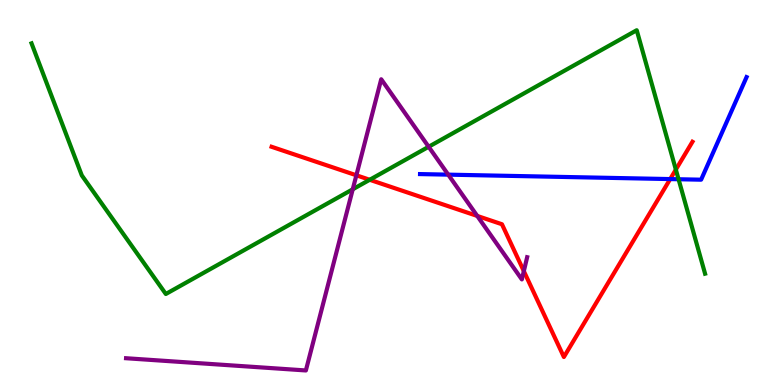[{'lines': ['blue', 'red'], 'intersections': [{'x': 8.65, 'y': 5.35}]}, {'lines': ['green', 'red'], 'intersections': [{'x': 4.77, 'y': 5.33}, {'x': 8.72, 'y': 5.59}]}, {'lines': ['purple', 'red'], 'intersections': [{'x': 4.6, 'y': 5.45}, {'x': 6.16, 'y': 4.39}, {'x': 6.76, 'y': 2.96}]}, {'lines': ['blue', 'green'], 'intersections': [{'x': 8.76, 'y': 5.34}]}, {'lines': ['blue', 'purple'], 'intersections': [{'x': 5.78, 'y': 5.46}]}, {'lines': ['green', 'purple'], 'intersections': [{'x': 4.55, 'y': 5.08}, {'x': 5.53, 'y': 6.19}]}]